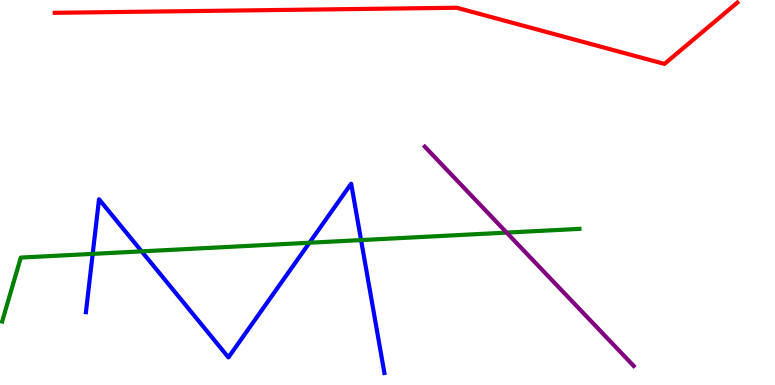[{'lines': ['blue', 'red'], 'intersections': []}, {'lines': ['green', 'red'], 'intersections': []}, {'lines': ['purple', 'red'], 'intersections': []}, {'lines': ['blue', 'green'], 'intersections': [{'x': 1.2, 'y': 3.41}, {'x': 1.83, 'y': 3.47}, {'x': 3.99, 'y': 3.7}, {'x': 4.66, 'y': 3.76}]}, {'lines': ['blue', 'purple'], 'intersections': []}, {'lines': ['green', 'purple'], 'intersections': [{'x': 6.54, 'y': 3.96}]}]